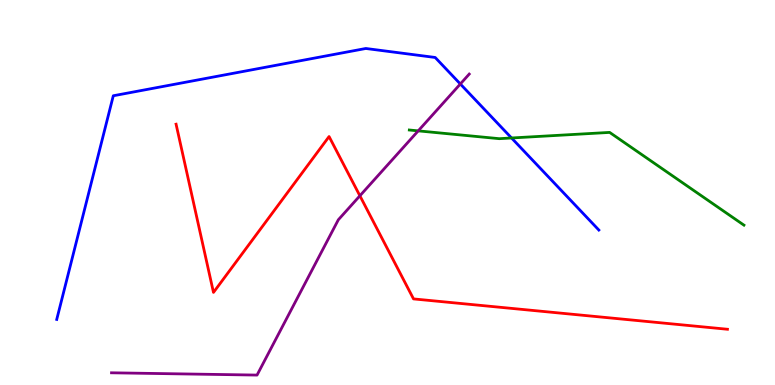[{'lines': ['blue', 'red'], 'intersections': []}, {'lines': ['green', 'red'], 'intersections': []}, {'lines': ['purple', 'red'], 'intersections': [{'x': 4.64, 'y': 4.91}]}, {'lines': ['blue', 'green'], 'intersections': [{'x': 6.6, 'y': 6.42}]}, {'lines': ['blue', 'purple'], 'intersections': [{'x': 5.94, 'y': 7.82}]}, {'lines': ['green', 'purple'], 'intersections': [{'x': 5.4, 'y': 6.6}]}]